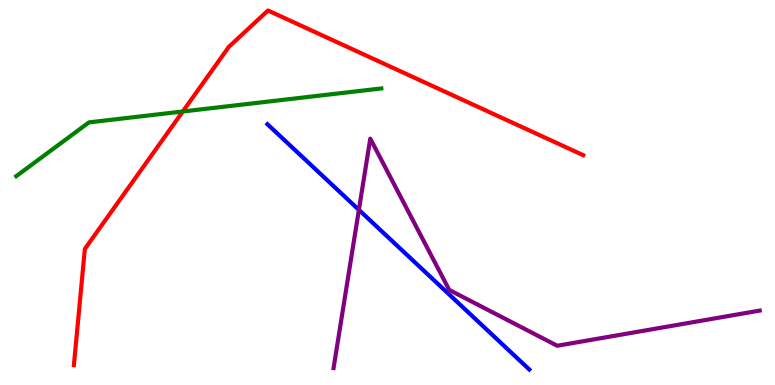[{'lines': ['blue', 'red'], 'intersections': []}, {'lines': ['green', 'red'], 'intersections': [{'x': 2.36, 'y': 7.1}]}, {'lines': ['purple', 'red'], 'intersections': []}, {'lines': ['blue', 'green'], 'intersections': []}, {'lines': ['blue', 'purple'], 'intersections': [{'x': 4.63, 'y': 4.55}]}, {'lines': ['green', 'purple'], 'intersections': []}]